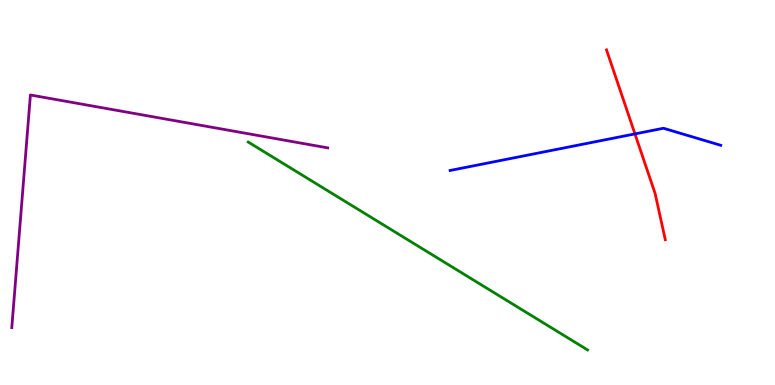[{'lines': ['blue', 'red'], 'intersections': [{'x': 8.19, 'y': 6.52}]}, {'lines': ['green', 'red'], 'intersections': []}, {'lines': ['purple', 'red'], 'intersections': []}, {'lines': ['blue', 'green'], 'intersections': []}, {'lines': ['blue', 'purple'], 'intersections': []}, {'lines': ['green', 'purple'], 'intersections': []}]